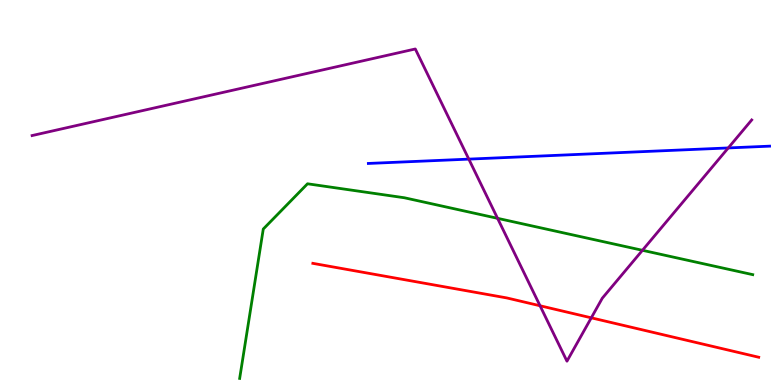[{'lines': ['blue', 'red'], 'intersections': []}, {'lines': ['green', 'red'], 'intersections': []}, {'lines': ['purple', 'red'], 'intersections': [{'x': 6.97, 'y': 2.06}, {'x': 7.63, 'y': 1.74}]}, {'lines': ['blue', 'green'], 'intersections': []}, {'lines': ['blue', 'purple'], 'intersections': [{'x': 6.05, 'y': 5.87}, {'x': 9.4, 'y': 6.16}]}, {'lines': ['green', 'purple'], 'intersections': [{'x': 6.42, 'y': 4.33}, {'x': 8.29, 'y': 3.5}]}]